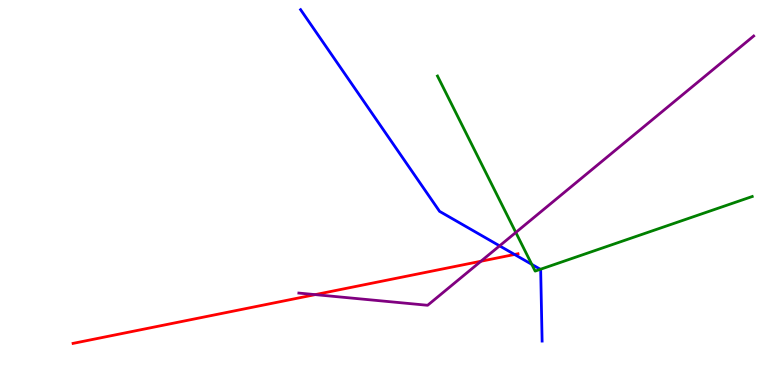[{'lines': ['blue', 'red'], 'intersections': [{'x': 6.64, 'y': 3.39}]}, {'lines': ['green', 'red'], 'intersections': []}, {'lines': ['purple', 'red'], 'intersections': [{'x': 4.07, 'y': 2.35}, {'x': 6.21, 'y': 3.21}]}, {'lines': ['blue', 'green'], 'intersections': [{'x': 6.86, 'y': 3.13}, {'x': 6.97, 'y': 3.01}]}, {'lines': ['blue', 'purple'], 'intersections': [{'x': 6.45, 'y': 3.61}]}, {'lines': ['green', 'purple'], 'intersections': [{'x': 6.66, 'y': 3.96}]}]